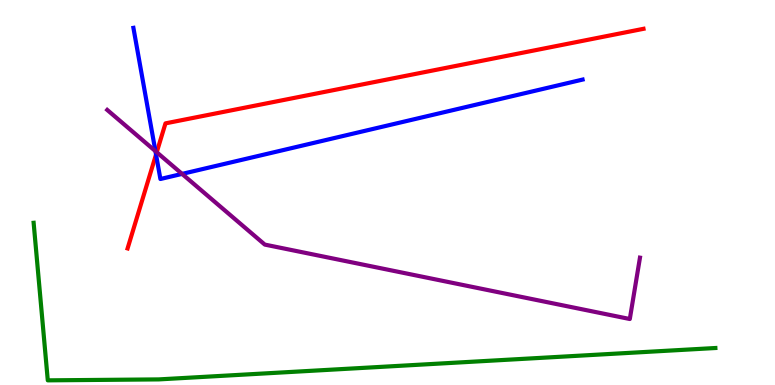[{'lines': ['blue', 'red'], 'intersections': [{'x': 2.01, 'y': 5.99}]}, {'lines': ['green', 'red'], 'intersections': []}, {'lines': ['purple', 'red'], 'intersections': [{'x': 2.02, 'y': 6.05}]}, {'lines': ['blue', 'green'], 'intersections': []}, {'lines': ['blue', 'purple'], 'intersections': [{'x': 2.01, 'y': 6.07}, {'x': 2.35, 'y': 5.48}]}, {'lines': ['green', 'purple'], 'intersections': []}]